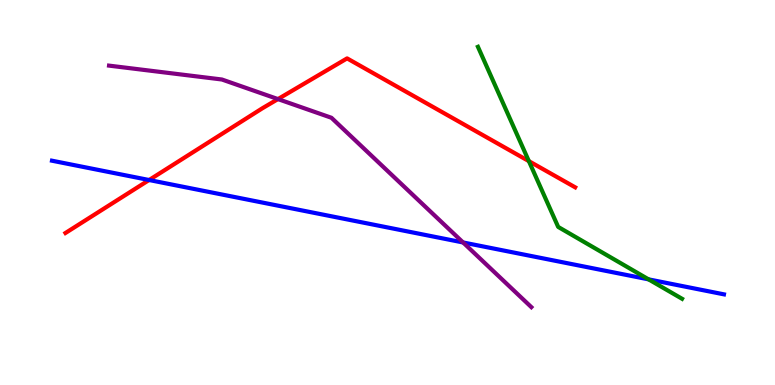[{'lines': ['blue', 'red'], 'intersections': [{'x': 1.92, 'y': 5.32}]}, {'lines': ['green', 'red'], 'intersections': [{'x': 6.82, 'y': 5.81}]}, {'lines': ['purple', 'red'], 'intersections': [{'x': 3.59, 'y': 7.43}]}, {'lines': ['blue', 'green'], 'intersections': [{'x': 8.37, 'y': 2.74}]}, {'lines': ['blue', 'purple'], 'intersections': [{'x': 5.98, 'y': 3.7}]}, {'lines': ['green', 'purple'], 'intersections': []}]